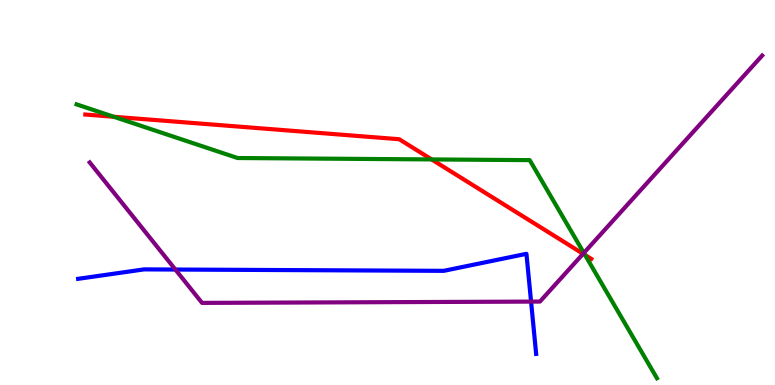[{'lines': ['blue', 'red'], 'intersections': []}, {'lines': ['green', 'red'], 'intersections': [{'x': 1.47, 'y': 6.97}, {'x': 5.57, 'y': 5.86}, {'x': 7.55, 'y': 3.38}]}, {'lines': ['purple', 'red'], 'intersections': [{'x': 7.52, 'y': 3.41}]}, {'lines': ['blue', 'green'], 'intersections': []}, {'lines': ['blue', 'purple'], 'intersections': [{'x': 2.26, 'y': 3.0}, {'x': 6.85, 'y': 2.17}]}, {'lines': ['green', 'purple'], 'intersections': [{'x': 7.53, 'y': 3.43}]}]